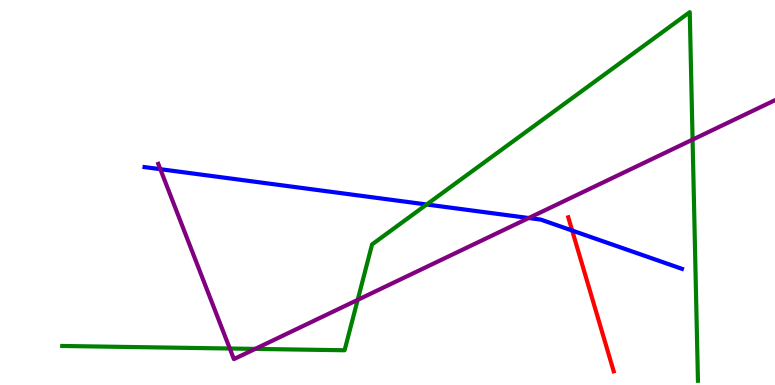[{'lines': ['blue', 'red'], 'intersections': [{'x': 7.38, 'y': 4.01}]}, {'lines': ['green', 'red'], 'intersections': []}, {'lines': ['purple', 'red'], 'intersections': []}, {'lines': ['blue', 'green'], 'intersections': [{'x': 5.51, 'y': 4.69}]}, {'lines': ['blue', 'purple'], 'intersections': [{'x': 2.07, 'y': 5.61}, {'x': 6.82, 'y': 4.34}]}, {'lines': ['green', 'purple'], 'intersections': [{'x': 2.97, 'y': 0.948}, {'x': 3.29, 'y': 0.938}, {'x': 4.62, 'y': 2.21}, {'x': 8.94, 'y': 6.37}]}]